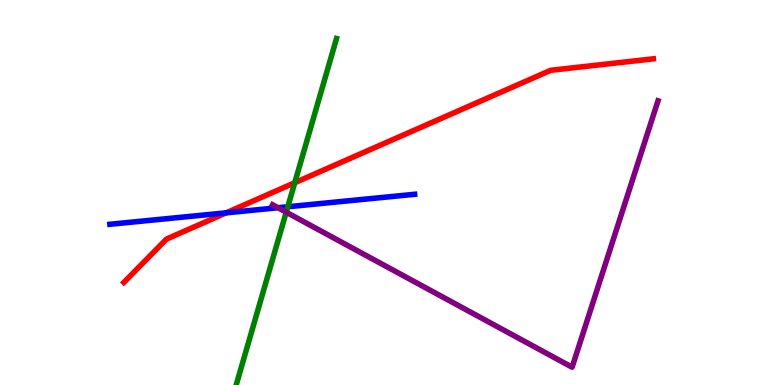[{'lines': ['blue', 'red'], 'intersections': [{'x': 2.92, 'y': 4.47}]}, {'lines': ['green', 'red'], 'intersections': [{'x': 3.8, 'y': 5.25}]}, {'lines': ['purple', 'red'], 'intersections': []}, {'lines': ['blue', 'green'], 'intersections': [{'x': 3.71, 'y': 4.63}]}, {'lines': ['blue', 'purple'], 'intersections': [{'x': 3.59, 'y': 4.6}]}, {'lines': ['green', 'purple'], 'intersections': [{'x': 3.69, 'y': 4.49}]}]